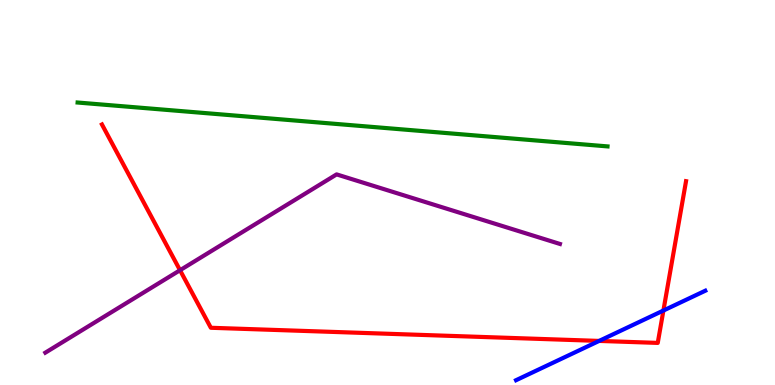[{'lines': ['blue', 'red'], 'intersections': [{'x': 7.73, 'y': 1.14}, {'x': 8.56, 'y': 1.93}]}, {'lines': ['green', 'red'], 'intersections': []}, {'lines': ['purple', 'red'], 'intersections': [{'x': 2.32, 'y': 2.98}]}, {'lines': ['blue', 'green'], 'intersections': []}, {'lines': ['blue', 'purple'], 'intersections': []}, {'lines': ['green', 'purple'], 'intersections': []}]